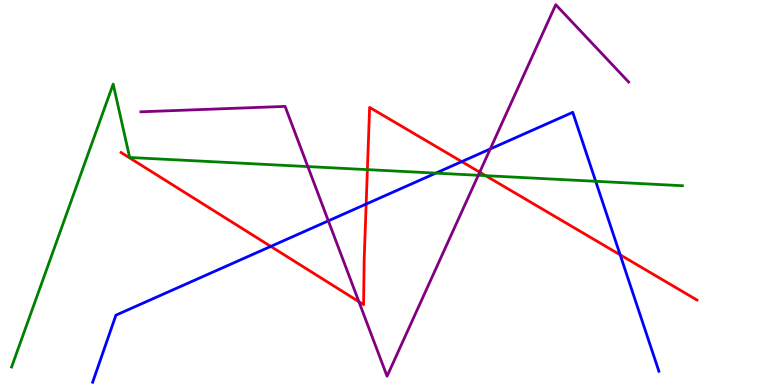[{'lines': ['blue', 'red'], 'intersections': [{'x': 3.49, 'y': 3.6}, {'x': 4.72, 'y': 4.7}, {'x': 5.96, 'y': 5.8}, {'x': 8.0, 'y': 3.38}]}, {'lines': ['green', 'red'], 'intersections': [{'x': 4.74, 'y': 5.59}, {'x': 6.27, 'y': 5.44}]}, {'lines': ['purple', 'red'], 'intersections': [{'x': 4.63, 'y': 2.16}, {'x': 6.19, 'y': 5.53}]}, {'lines': ['blue', 'green'], 'intersections': [{'x': 5.62, 'y': 5.5}, {'x': 7.69, 'y': 5.29}]}, {'lines': ['blue', 'purple'], 'intersections': [{'x': 4.24, 'y': 4.26}, {'x': 6.33, 'y': 6.13}]}, {'lines': ['green', 'purple'], 'intersections': [{'x': 3.97, 'y': 5.67}, {'x': 6.17, 'y': 5.45}]}]